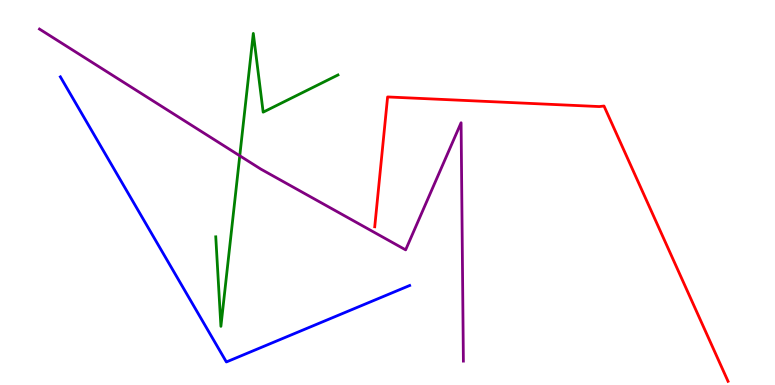[{'lines': ['blue', 'red'], 'intersections': []}, {'lines': ['green', 'red'], 'intersections': []}, {'lines': ['purple', 'red'], 'intersections': []}, {'lines': ['blue', 'green'], 'intersections': []}, {'lines': ['blue', 'purple'], 'intersections': []}, {'lines': ['green', 'purple'], 'intersections': [{'x': 3.09, 'y': 5.95}]}]